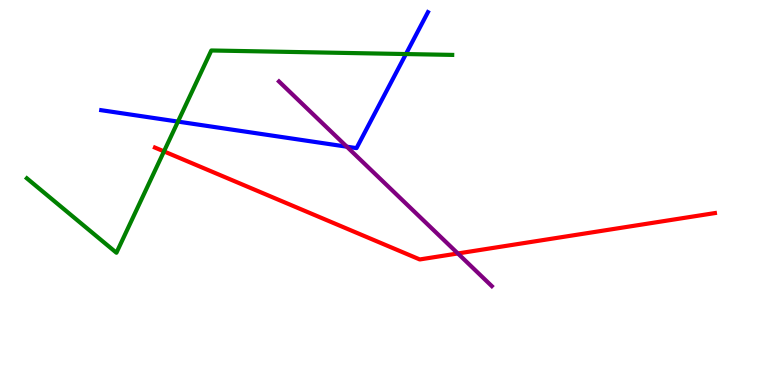[{'lines': ['blue', 'red'], 'intersections': []}, {'lines': ['green', 'red'], 'intersections': [{'x': 2.12, 'y': 6.07}]}, {'lines': ['purple', 'red'], 'intersections': [{'x': 5.91, 'y': 3.42}]}, {'lines': ['blue', 'green'], 'intersections': [{'x': 2.3, 'y': 6.84}, {'x': 5.24, 'y': 8.6}]}, {'lines': ['blue', 'purple'], 'intersections': [{'x': 4.48, 'y': 6.19}]}, {'lines': ['green', 'purple'], 'intersections': []}]